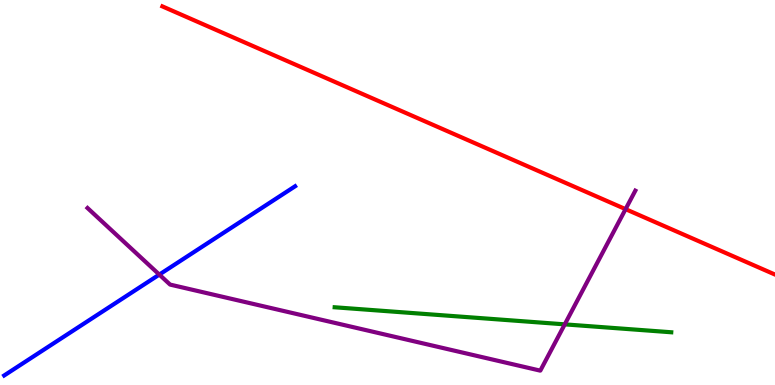[{'lines': ['blue', 'red'], 'intersections': []}, {'lines': ['green', 'red'], 'intersections': []}, {'lines': ['purple', 'red'], 'intersections': [{'x': 8.07, 'y': 4.57}]}, {'lines': ['blue', 'green'], 'intersections': []}, {'lines': ['blue', 'purple'], 'intersections': [{'x': 2.06, 'y': 2.87}]}, {'lines': ['green', 'purple'], 'intersections': [{'x': 7.29, 'y': 1.58}]}]